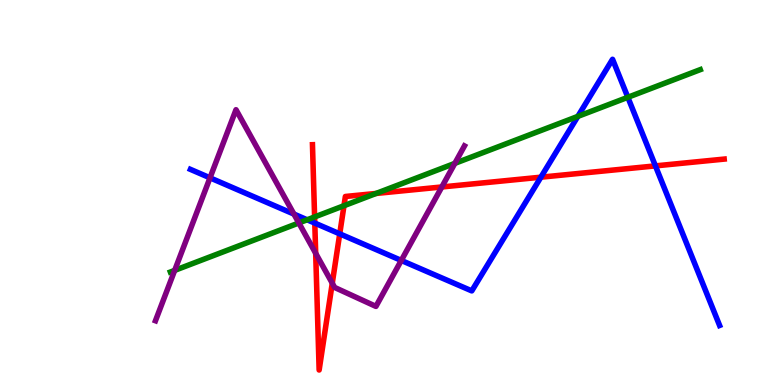[{'lines': ['blue', 'red'], 'intersections': [{'x': 4.06, 'y': 4.21}, {'x': 4.38, 'y': 3.93}, {'x': 6.98, 'y': 5.4}, {'x': 8.46, 'y': 5.69}]}, {'lines': ['green', 'red'], 'intersections': [{'x': 4.06, 'y': 4.37}, {'x': 4.44, 'y': 4.66}, {'x': 4.85, 'y': 4.98}]}, {'lines': ['purple', 'red'], 'intersections': [{'x': 4.07, 'y': 3.42}, {'x': 4.29, 'y': 2.64}, {'x': 5.7, 'y': 5.14}]}, {'lines': ['blue', 'green'], 'intersections': [{'x': 3.96, 'y': 4.29}, {'x': 7.46, 'y': 6.98}, {'x': 8.1, 'y': 7.47}]}, {'lines': ['blue', 'purple'], 'intersections': [{'x': 2.71, 'y': 5.38}, {'x': 3.79, 'y': 4.44}, {'x': 5.18, 'y': 3.24}]}, {'lines': ['green', 'purple'], 'intersections': [{'x': 2.25, 'y': 2.98}, {'x': 3.86, 'y': 4.21}, {'x': 5.87, 'y': 5.76}]}]